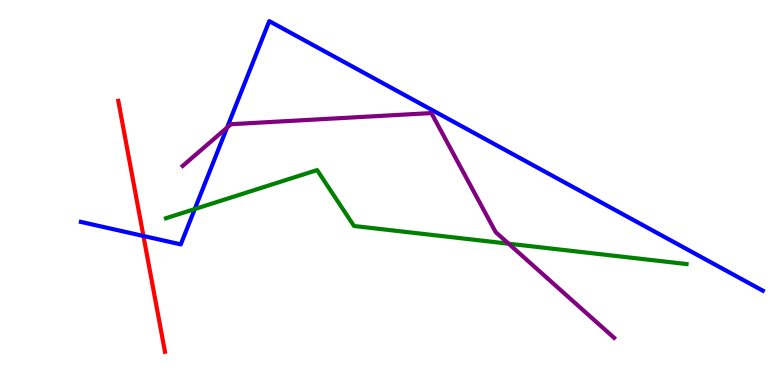[{'lines': ['blue', 'red'], 'intersections': [{'x': 1.85, 'y': 3.87}]}, {'lines': ['green', 'red'], 'intersections': []}, {'lines': ['purple', 'red'], 'intersections': []}, {'lines': ['blue', 'green'], 'intersections': [{'x': 2.51, 'y': 4.57}]}, {'lines': ['blue', 'purple'], 'intersections': [{'x': 2.93, 'y': 6.68}]}, {'lines': ['green', 'purple'], 'intersections': [{'x': 6.56, 'y': 3.67}]}]